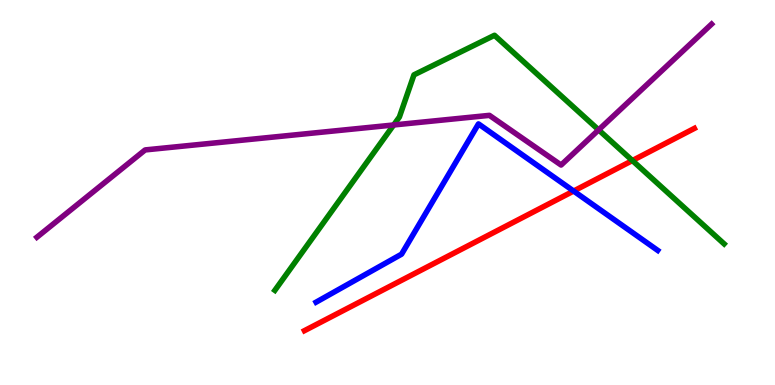[{'lines': ['blue', 'red'], 'intersections': [{'x': 7.4, 'y': 5.04}]}, {'lines': ['green', 'red'], 'intersections': [{'x': 8.16, 'y': 5.83}]}, {'lines': ['purple', 'red'], 'intersections': []}, {'lines': ['blue', 'green'], 'intersections': []}, {'lines': ['blue', 'purple'], 'intersections': []}, {'lines': ['green', 'purple'], 'intersections': [{'x': 5.08, 'y': 6.75}, {'x': 7.72, 'y': 6.63}]}]